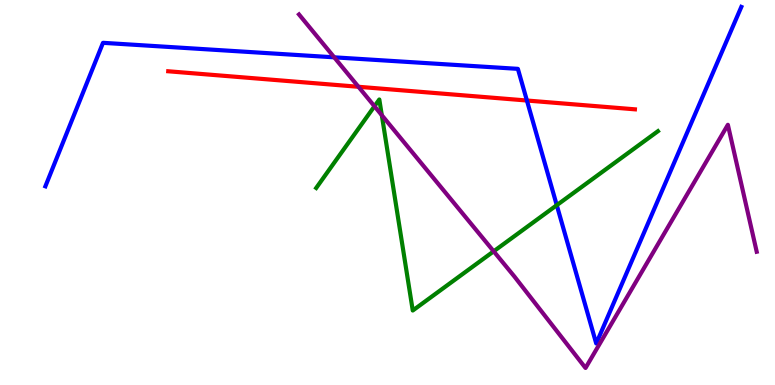[{'lines': ['blue', 'red'], 'intersections': [{'x': 6.8, 'y': 7.39}]}, {'lines': ['green', 'red'], 'intersections': []}, {'lines': ['purple', 'red'], 'intersections': [{'x': 4.63, 'y': 7.75}]}, {'lines': ['blue', 'green'], 'intersections': [{'x': 7.18, 'y': 4.67}]}, {'lines': ['blue', 'purple'], 'intersections': [{'x': 4.31, 'y': 8.51}]}, {'lines': ['green', 'purple'], 'intersections': [{'x': 4.83, 'y': 7.24}, {'x': 4.93, 'y': 7.01}, {'x': 6.37, 'y': 3.47}]}]